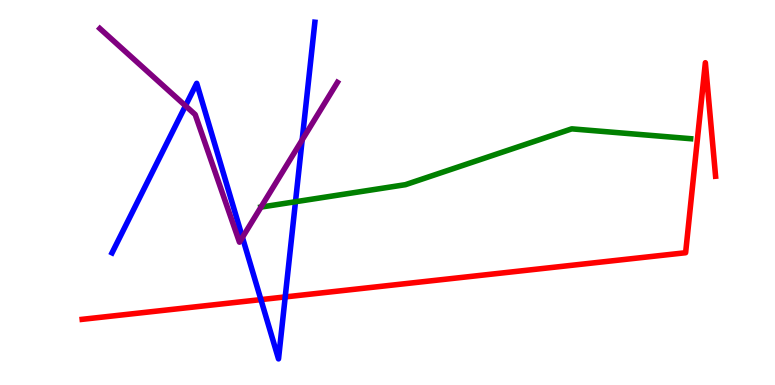[{'lines': ['blue', 'red'], 'intersections': [{'x': 3.37, 'y': 2.22}, {'x': 3.68, 'y': 2.29}]}, {'lines': ['green', 'red'], 'intersections': []}, {'lines': ['purple', 'red'], 'intersections': []}, {'lines': ['blue', 'green'], 'intersections': [{'x': 3.81, 'y': 4.76}]}, {'lines': ['blue', 'purple'], 'intersections': [{'x': 2.39, 'y': 7.25}, {'x': 3.13, 'y': 3.83}, {'x': 3.9, 'y': 6.37}]}, {'lines': ['green', 'purple'], 'intersections': [{'x': 3.37, 'y': 4.62}]}]